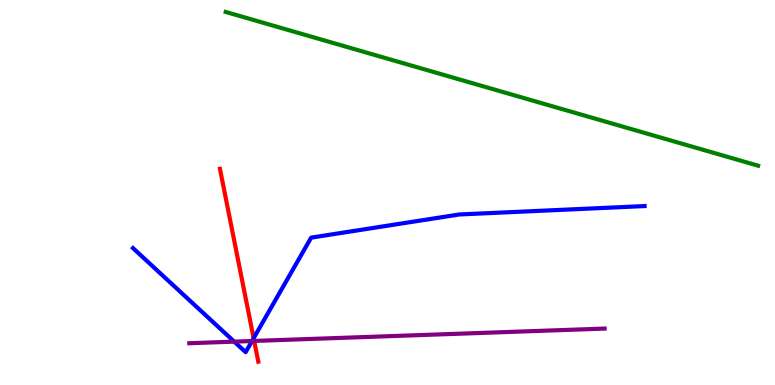[{'lines': ['blue', 'red'], 'intersections': [{'x': 3.27, 'y': 1.22}]}, {'lines': ['green', 'red'], 'intersections': []}, {'lines': ['purple', 'red'], 'intersections': [{'x': 3.28, 'y': 1.14}]}, {'lines': ['blue', 'green'], 'intersections': []}, {'lines': ['blue', 'purple'], 'intersections': [{'x': 3.02, 'y': 1.13}, {'x': 3.25, 'y': 1.14}]}, {'lines': ['green', 'purple'], 'intersections': []}]